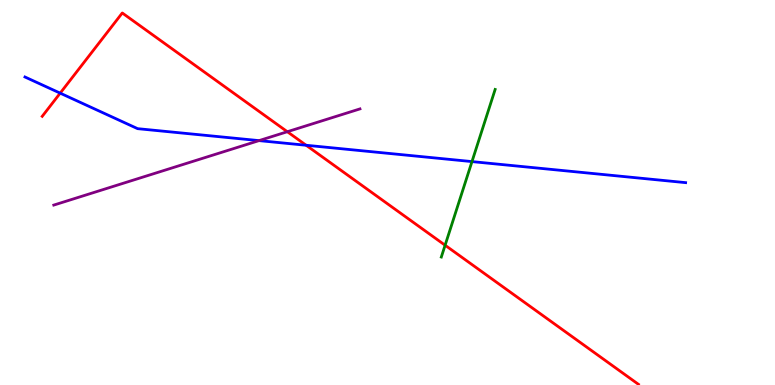[{'lines': ['blue', 'red'], 'intersections': [{'x': 0.776, 'y': 7.58}, {'x': 3.95, 'y': 6.23}]}, {'lines': ['green', 'red'], 'intersections': [{'x': 5.74, 'y': 3.63}]}, {'lines': ['purple', 'red'], 'intersections': [{'x': 3.71, 'y': 6.58}]}, {'lines': ['blue', 'green'], 'intersections': [{'x': 6.09, 'y': 5.8}]}, {'lines': ['blue', 'purple'], 'intersections': [{'x': 3.34, 'y': 6.35}]}, {'lines': ['green', 'purple'], 'intersections': []}]